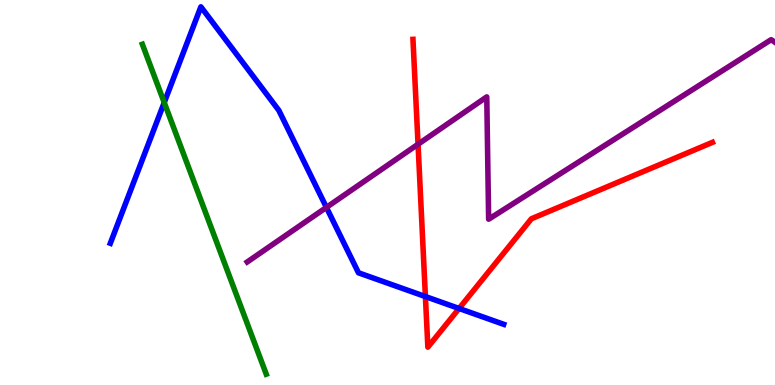[{'lines': ['blue', 'red'], 'intersections': [{'x': 5.49, 'y': 2.3}, {'x': 5.92, 'y': 1.99}]}, {'lines': ['green', 'red'], 'intersections': []}, {'lines': ['purple', 'red'], 'intersections': [{'x': 5.39, 'y': 6.25}]}, {'lines': ['blue', 'green'], 'intersections': [{'x': 2.12, 'y': 7.34}]}, {'lines': ['blue', 'purple'], 'intersections': [{'x': 4.21, 'y': 4.61}]}, {'lines': ['green', 'purple'], 'intersections': []}]